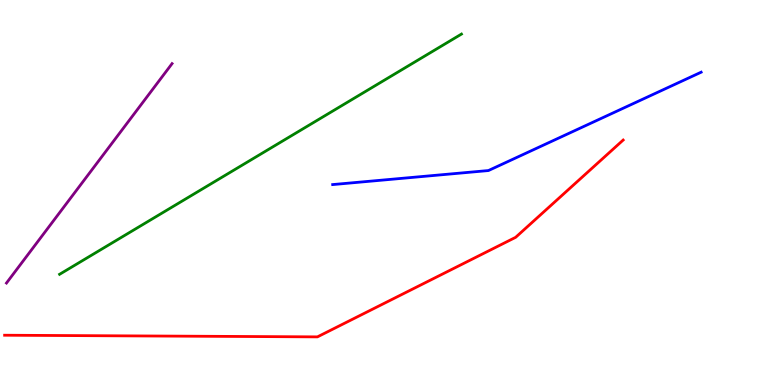[{'lines': ['blue', 'red'], 'intersections': []}, {'lines': ['green', 'red'], 'intersections': []}, {'lines': ['purple', 'red'], 'intersections': []}, {'lines': ['blue', 'green'], 'intersections': []}, {'lines': ['blue', 'purple'], 'intersections': []}, {'lines': ['green', 'purple'], 'intersections': []}]